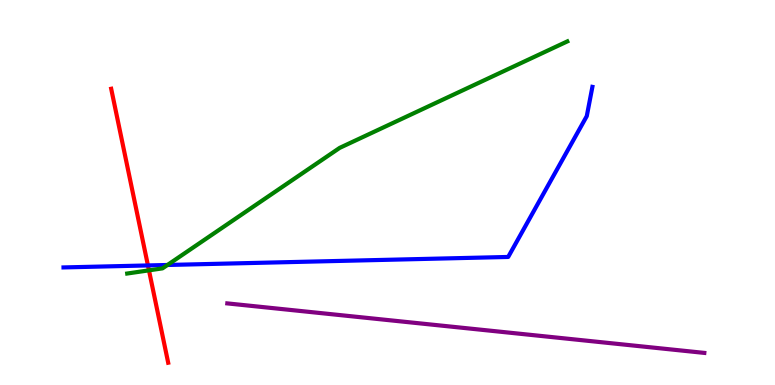[{'lines': ['blue', 'red'], 'intersections': [{'x': 1.91, 'y': 3.11}]}, {'lines': ['green', 'red'], 'intersections': [{'x': 1.92, 'y': 2.98}]}, {'lines': ['purple', 'red'], 'intersections': []}, {'lines': ['blue', 'green'], 'intersections': [{'x': 2.16, 'y': 3.12}]}, {'lines': ['blue', 'purple'], 'intersections': []}, {'lines': ['green', 'purple'], 'intersections': []}]